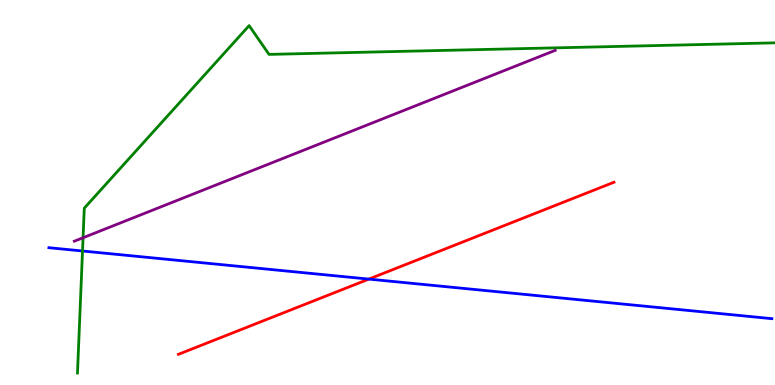[{'lines': ['blue', 'red'], 'intersections': [{'x': 4.76, 'y': 2.75}]}, {'lines': ['green', 'red'], 'intersections': []}, {'lines': ['purple', 'red'], 'intersections': []}, {'lines': ['blue', 'green'], 'intersections': [{'x': 1.06, 'y': 3.48}]}, {'lines': ['blue', 'purple'], 'intersections': []}, {'lines': ['green', 'purple'], 'intersections': [{'x': 1.07, 'y': 3.82}]}]